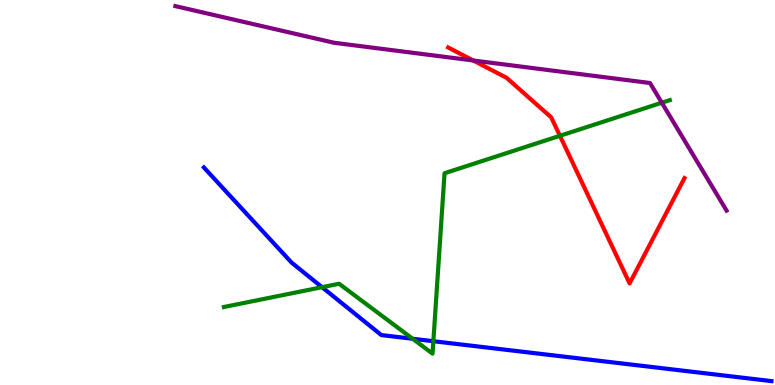[{'lines': ['blue', 'red'], 'intersections': []}, {'lines': ['green', 'red'], 'intersections': [{'x': 7.22, 'y': 6.47}]}, {'lines': ['purple', 'red'], 'intersections': [{'x': 6.11, 'y': 8.43}]}, {'lines': ['blue', 'green'], 'intersections': [{'x': 4.16, 'y': 2.54}, {'x': 5.32, 'y': 1.2}, {'x': 5.59, 'y': 1.14}]}, {'lines': ['blue', 'purple'], 'intersections': []}, {'lines': ['green', 'purple'], 'intersections': [{'x': 8.54, 'y': 7.33}]}]